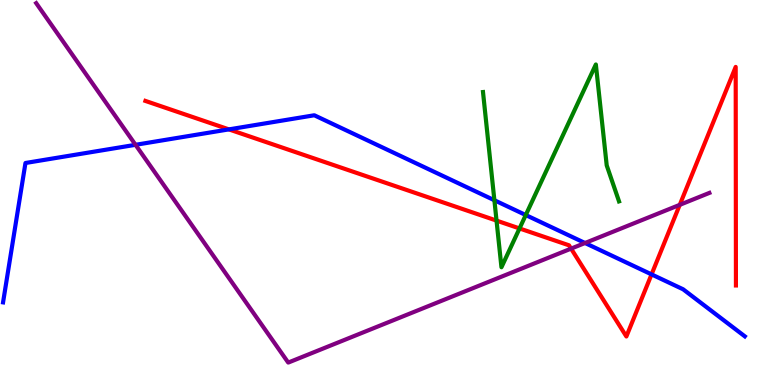[{'lines': ['blue', 'red'], 'intersections': [{'x': 2.95, 'y': 6.64}, {'x': 8.41, 'y': 2.87}]}, {'lines': ['green', 'red'], 'intersections': [{'x': 6.41, 'y': 4.27}, {'x': 6.7, 'y': 4.07}]}, {'lines': ['purple', 'red'], 'intersections': [{'x': 7.37, 'y': 3.54}, {'x': 8.77, 'y': 4.68}]}, {'lines': ['blue', 'green'], 'intersections': [{'x': 6.38, 'y': 4.8}, {'x': 6.78, 'y': 4.41}]}, {'lines': ['blue', 'purple'], 'intersections': [{'x': 1.75, 'y': 6.24}, {'x': 7.55, 'y': 3.69}]}, {'lines': ['green', 'purple'], 'intersections': []}]